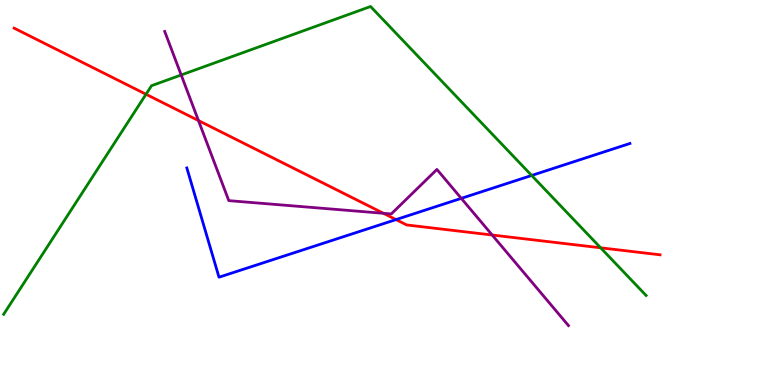[{'lines': ['blue', 'red'], 'intersections': [{'x': 5.11, 'y': 4.3}]}, {'lines': ['green', 'red'], 'intersections': [{'x': 1.88, 'y': 7.55}, {'x': 7.75, 'y': 3.56}]}, {'lines': ['purple', 'red'], 'intersections': [{'x': 2.56, 'y': 6.87}, {'x': 4.95, 'y': 4.46}, {'x': 6.35, 'y': 3.9}]}, {'lines': ['blue', 'green'], 'intersections': [{'x': 6.86, 'y': 5.44}]}, {'lines': ['blue', 'purple'], 'intersections': [{'x': 5.95, 'y': 4.85}]}, {'lines': ['green', 'purple'], 'intersections': [{'x': 2.34, 'y': 8.05}]}]